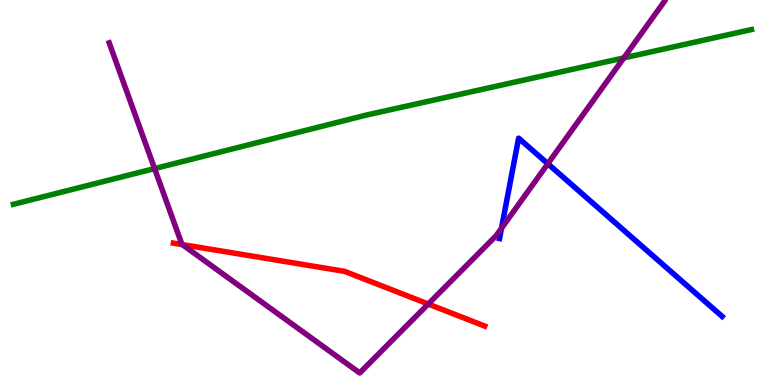[{'lines': ['blue', 'red'], 'intersections': []}, {'lines': ['green', 'red'], 'intersections': []}, {'lines': ['purple', 'red'], 'intersections': [{'x': 2.35, 'y': 3.65}, {'x': 5.53, 'y': 2.1}]}, {'lines': ['blue', 'green'], 'intersections': []}, {'lines': ['blue', 'purple'], 'intersections': [{'x': 6.47, 'y': 4.07}, {'x': 7.07, 'y': 5.75}]}, {'lines': ['green', 'purple'], 'intersections': [{'x': 1.99, 'y': 5.62}, {'x': 8.05, 'y': 8.5}]}]